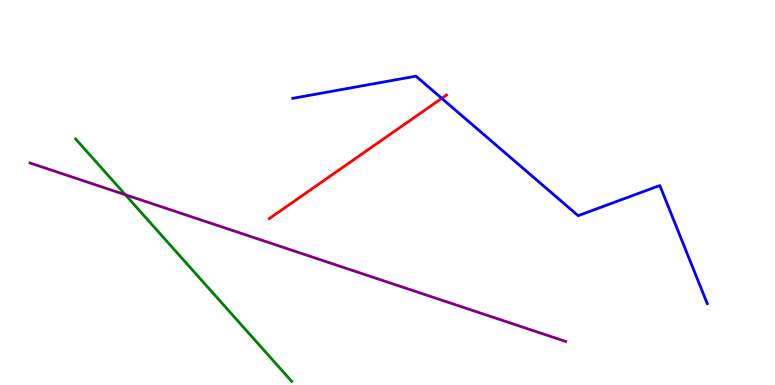[{'lines': ['blue', 'red'], 'intersections': [{'x': 5.7, 'y': 7.45}]}, {'lines': ['green', 'red'], 'intersections': []}, {'lines': ['purple', 'red'], 'intersections': []}, {'lines': ['blue', 'green'], 'intersections': []}, {'lines': ['blue', 'purple'], 'intersections': []}, {'lines': ['green', 'purple'], 'intersections': [{'x': 1.62, 'y': 4.94}]}]